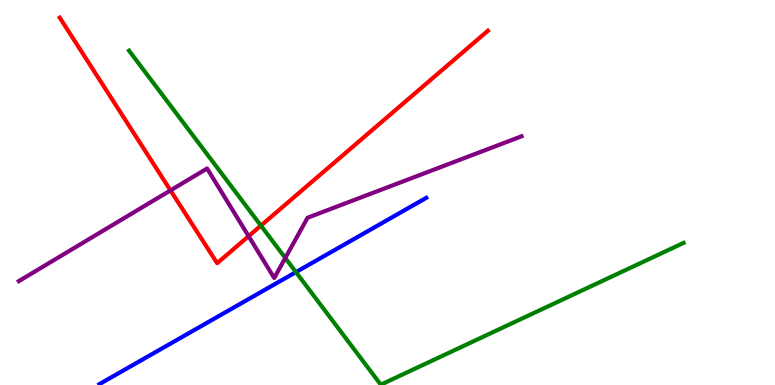[{'lines': ['blue', 'red'], 'intersections': []}, {'lines': ['green', 'red'], 'intersections': [{'x': 3.37, 'y': 4.14}]}, {'lines': ['purple', 'red'], 'intersections': [{'x': 2.2, 'y': 5.05}, {'x': 3.21, 'y': 3.87}]}, {'lines': ['blue', 'green'], 'intersections': [{'x': 3.82, 'y': 2.93}]}, {'lines': ['blue', 'purple'], 'intersections': []}, {'lines': ['green', 'purple'], 'intersections': [{'x': 3.68, 'y': 3.3}]}]